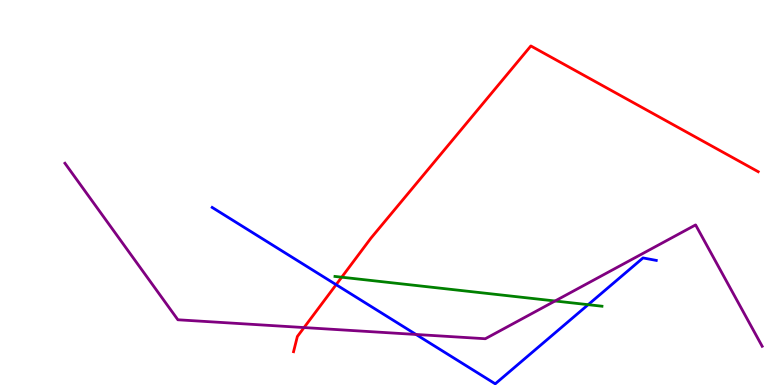[{'lines': ['blue', 'red'], 'intersections': [{'x': 4.34, 'y': 2.61}]}, {'lines': ['green', 'red'], 'intersections': [{'x': 4.41, 'y': 2.8}]}, {'lines': ['purple', 'red'], 'intersections': [{'x': 3.92, 'y': 1.49}]}, {'lines': ['blue', 'green'], 'intersections': [{'x': 7.59, 'y': 2.09}]}, {'lines': ['blue', 'purple'], 'intersections': [{'x': 5.37, 'y': 1.31}]}, {'lines': ['green', 'purple'], 'intersections': [{'x': 7.16, 'y': 2.18}]}]